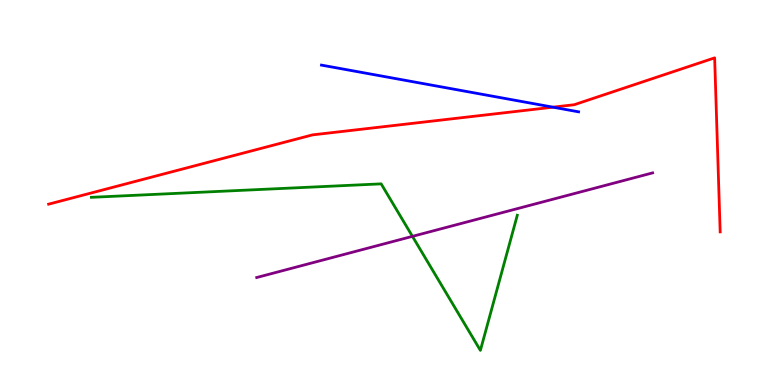[{'lines': ['blue', 'red'], 'intersections': [{'x': 7.14, 'y': 7.22}]}, {'lines': ['green', 'red'], 'intersections': []}, {'lines': ['purple', 'red'], 'intersections': []}, {'lines': ['blue', 'green'], 'intersections': []}, {'lines': ['blue', 'purple'], 'intersections': []}, {'lines': ['green', 'purple'], 'intersections': [{'x': 5.32, 'y': 3.86}]}]